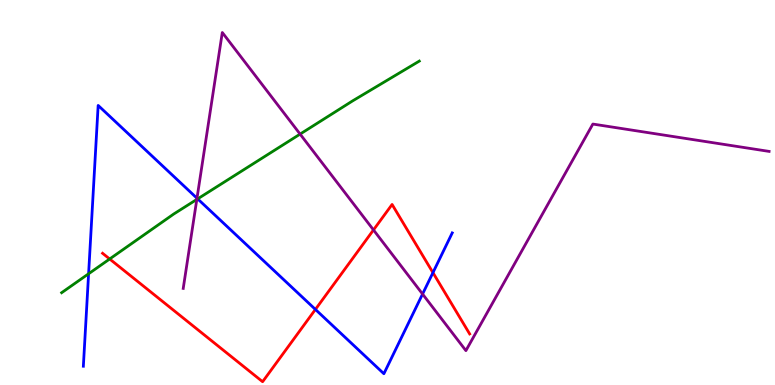[{'lines': ['blue', 'red'], 'intersections': [{'x': 4.07, 'y': 1.96}, {'x': 5.59, 'y': 2.92}]}, {'lines': ['green', 'red'], 'intersections': [{'x': 1.42, 'y': 3.27}]}, {'lines': ['purple', 'red'], 'intersections': [{'x': 4.82, 'y': 4.03}]}, {'lines': ['blue', 'green'], 'intersections': [{'x': 1.14, 'y': 2.89}, {'x': 2.55, 'y': 4.83}]}, {'lines': ['blue', 'purple'], 'intersections': [{'x': 2.54, 'y': 4.85}, {'x': 5.45, 'y': 2.36}]}, {'lines': ['green', 'purple'], 'intersections': [{'x': 2.54, 'y': 4.82}, {'x': 3.87, 'y': 6.52}]}]